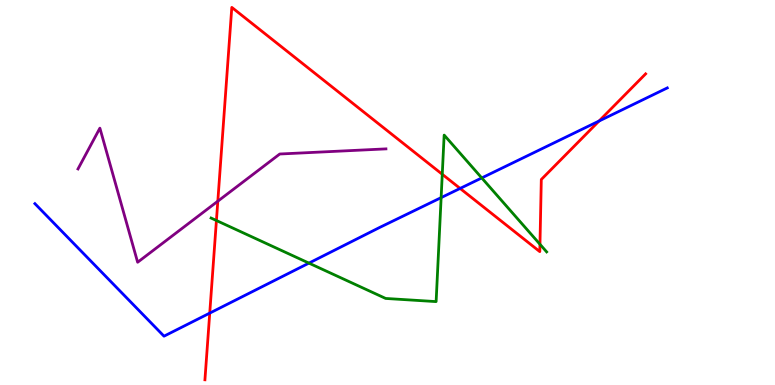[{'lines': ['blue', 'red'], 'intersections': [{'x': 2.71, 'y': 1.87}, {'x': 5.94, 'y': 5.11}, {'x': 7.73, 'y': 6.86}]}, {'lines': ['green', 'red'], 'intersections': [{'x': 2.79, 'y': 4.27}, {'x': 5.71, 'y': 5.47}, {'x': 6.97, 'y': 3.66}]}, {'lines': ['purple', 'red'], 'intersections': [{'x': 2.81, 'y': 4.77}]}, {'lines': ['blue', 'green'], 'intersections': [{'x': 3.99, 'y': 3.17}, {'x': 5.69, 'y': 4.87}, {'x': 6.22, 'y': 5.38}]}, {'lines': ['blue', 'purple'], 'intersections': []}, {'lines': ['green', 'purple'], 'intersections': []}]